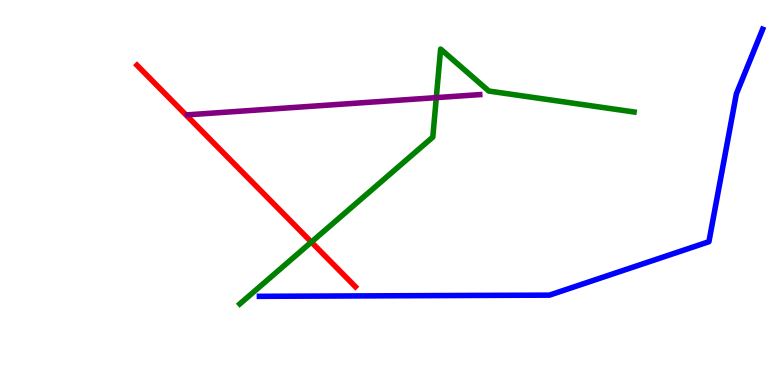[{'lines': ['blue', 'red'], 'intersections': []}, {'lines': ['green', 'red'], 'intersections': [{'x': 4.02, 'y': 3.71}]}, {'lines': ['purple', 'red'], 'intersections': []}, {'lines': ['blue', 'green'], 'intersections': []}, {'lines': ['blue', 'purple'], 'intersections': []}, {'lines': ['green', 'purple'], 'intersections': [{'x': 5.63, 'y': 7.46}]}]